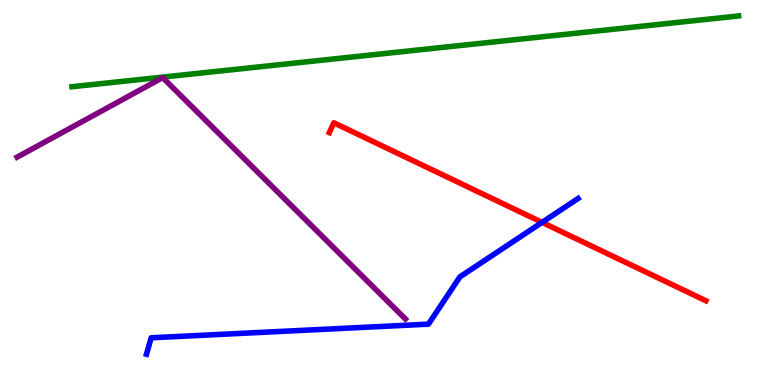[{'lines': ['blue', 'red'], 'intersections': [{'x': 6.99, 'y': 4.22}]}, {'lines': ['green', 'red'], 'intersections': []}, {'lines': ['purple', 'red'], 'intersections': []}, {'lines': ['blue', 'green'], 'intersections': []}, {'lines': ['blue', 'purple'], 'intersections': []}, {'lines': ['green', 'purple'], 'intersections': []}]